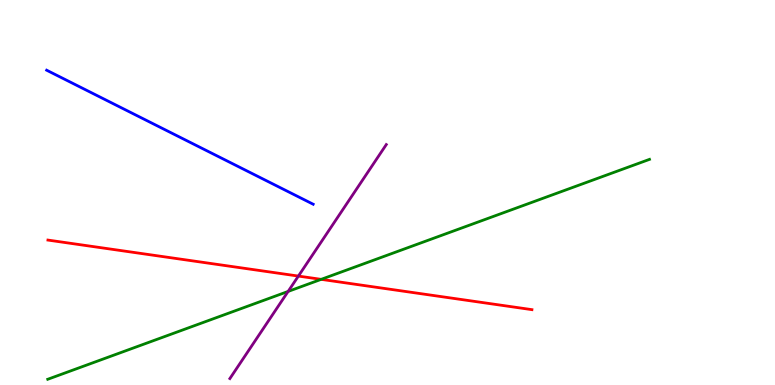[{'lines': ['blue', 'red'], 'intersections': []}, {'lines': ['green', 'red'], 'intersections': [{'x': 4.14, 'y': 2.74}]}, {'lines': ['purple', 'red'], 'intersections': [{'x': 3.85, 'y': 2.83}]}, {'lines': ['blue', 'green'], 'intersections': []}, {'lines': ['blue', 'purple'], 'intersections': []}, {'lines': ['green', 'purple'], 'intersections': [{'x': 3.72, 'y': 2.43}]}]